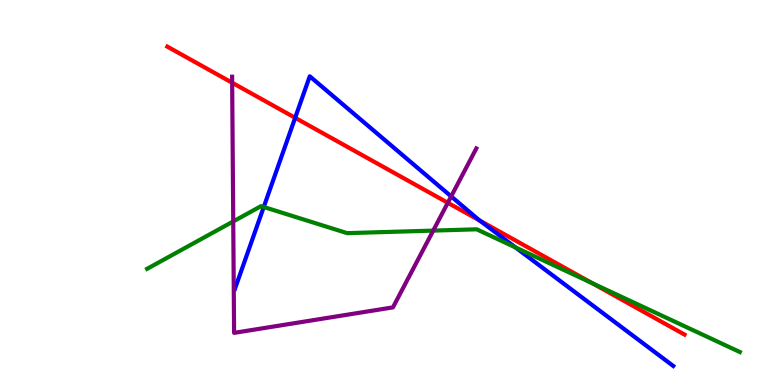[{'lines': ['blue', 'red'], 'intersections': [{'x': 3.81, 'y': 6.94}, {'x': 6.19, 'y': 4.27}]}, {'lines': ['green', 'red'], 'intersections': [{'x': 7.64, 'y': 2.65}]}, {'lines': ['purple', 'red'], 'intersections': [{'x': 3.0, 'y': 7.85}, {'x': 5.78, 'y': 4.73}]}, {'lines': ['blue', 'green'], 'intersections': [{'x': 3.4, 'y': 4.62}, {'x': 6.65, 'y': 3.57}]}, {'lines': ['blue', 'purple'], 'intersections': [{'x': 5.82, 'y': 4.9}]}, {'lines': ['green', 'purple'], 'intersections': [{'x': 3.01, 'y': 4.25}, {'x': 5.59, 'y': 4.01}]}]